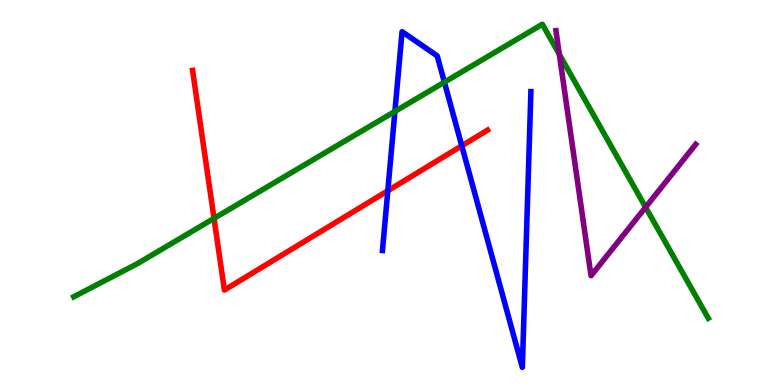[{'lines': ['blue', 'red'], 'intersections': [{'x': 5.0, 'y': 5.05}, {'x': 5.96, 'y': 6.21}]}, {'lines': ['green', 'red'], 'intersections': [{'x': 2.76, 'y': 4.33}]}, {'lines': ['purple', 'red'], 'intersections': []}, {'lines': ['blue', 'green'], 'intersections': [{'x': 5.1, 'y': 7.11}, {'x': 5.73, 'y': 7.87}]}, {'lines': ['blue', 'purple'], 'intersections': []}, {'lines': ['green', 'purple'], 'intersections': [{'x': 7.22, 'y': 8.59}, {'x': 8.33, 'y': 4.62}]}]